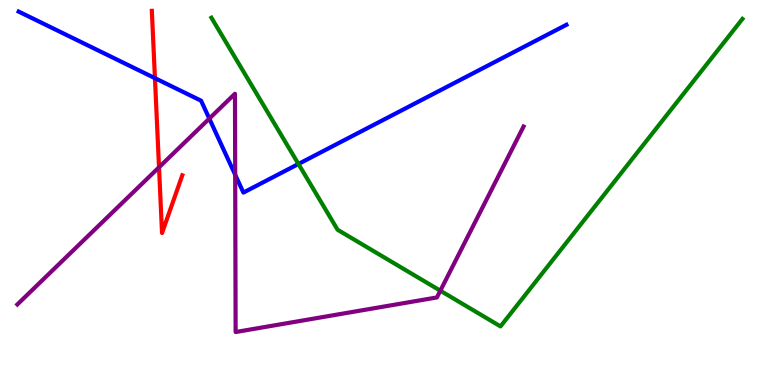[{'lines': ['blue', 'red'], 'intersections': [{'x': 2.0, 'y': 7.97}]}, {'lines': ['green', 'red'], 'intersections': []}, {'lines': ['purple', 'red'], 'intersections': [{'x': 2.05, 'y': 5.65}]}, {'lines': ['blue', 'green'], 'intersections': [{'x': 3.85, 'y': 5.74}]}, {'lines': ['blue', 'purple'], 'intersections': [{'x': 2.7, 'y': 6.92}, {'x': 3.03, 'y': 5.46}]}, {'lines': ['green', 'purple'], 'intersections': [{'x': 5.68, 'y': 2.45}]}]